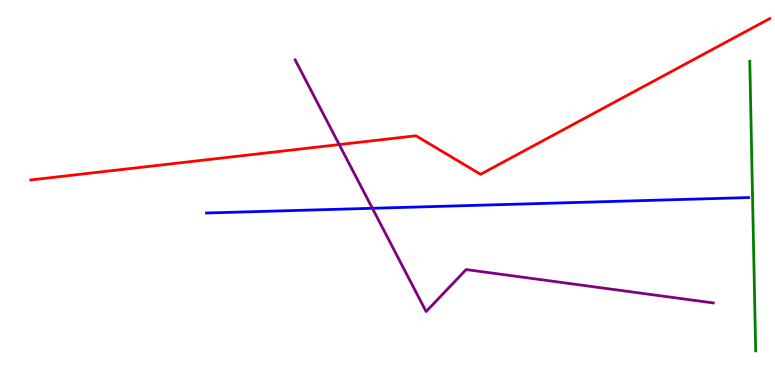[{'lines': ['blue', 'red'], 'intersections': []}, {'lines': ['green', 'red'], 'intersections': []}, {'lines': ['purple', 'red'], 'intersections': [{'x': 4.38, 'y': 6.25}]}, {'lines': ['blue', 'green'], 'intersections': []}, {'lines': ['blue', 'purple'], 'intersections': [{'x': 4.8, 'y': 4.59}]}, {'lines': ['green', 'purple'], 'intersections': []}]